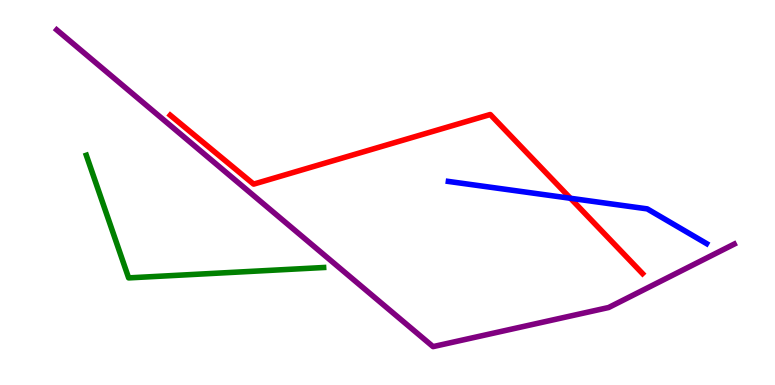[{'lines': ['blue', 'red'], 'intersections': [{'x': 7.36, 'y': 4.85}]}, {'lines': ['green', 'red'], 'intersections': []}, {'lines': ['purple', 'red'], 'intersections': []}, {'lines': ['blue', 'green'], 'intersections': []}, {'lines': ['blue', 'purple'], 'intersections': []}, {'lines': ['green', 'purple'], 'intersections': []}]